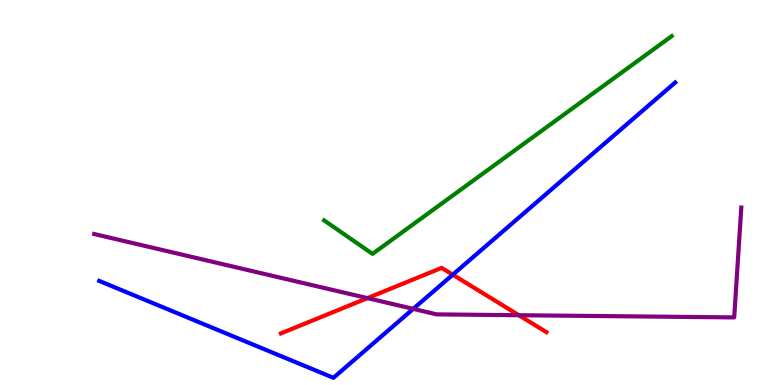[{'lines': ['blue', 'red'], 'intersections': [{'x': 5.84, 'y': 2.86}]}, {'lines': ['green', 'red'], 'intersections': []}, {'lines': ['purple', 'red'], 'intersections': [{'x': 4.74, 'y': 2.26}, {'x': 6.69, 'y': 1.81}]}, {'lines': ['blue', 'green'], 'intersections': []}, {'lines': ['blue', 'purple'], 'intersections': [{'x': 5.33, 'y': 1.98}]}, {'lines': ['green', 'purple'], 'intersections': []}]